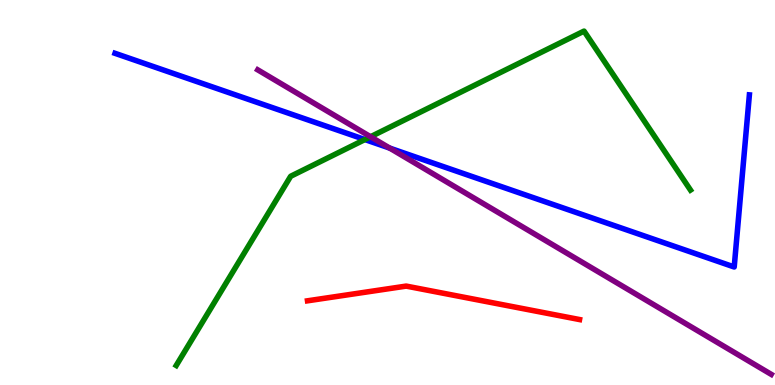[{'lines': ['blue', 'red'], 'intersections': []}, {'lines': ['green', 'red'], 'intersections': []}, {'lines': ['purple', 'red'], 'intersections': []}, {'lines': ['blue', 'green'], 'intersections': [{'x': 4.71, 'y': 6.38}]}, {'lines': ['blue', 'purple'], 'intersections': [{'x': 5.03, 'y': 6.15}]}, {'lines': ['green', 'purple'], 'intersections': [{'x': 4.78, 'y': 6.45}]}]